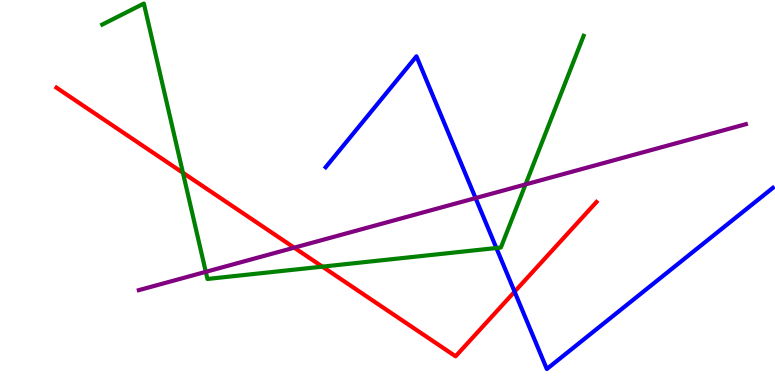[{'lines': ['blue', 'red'], 'intersections': [{'x': 6.64, 'y': 2.42}]}, {'lines': ['green', 'red'], 'intersections': [{'x': 2.36, 'y': 5.51}, {'x': 4.16, 'y': 3.07}]}, {'lines': ['purple', 'red'], 'intersections': [{'x': 3.8, 'y': 3.57}]}, {'lines': ['blue', 'green'], 'intersections': [{'x': 6.4, 'y': 3.56}]}, {'lines': ['blue', 'purple'], 'intersections': [{'x': 6.14, 'y': 4.85}]}, {'lines': ['green', 'purple'], 'intersections': [{'x': 2.66, 'y': 2.94}, {'x': 6.78, 'y': 5.21}]}]